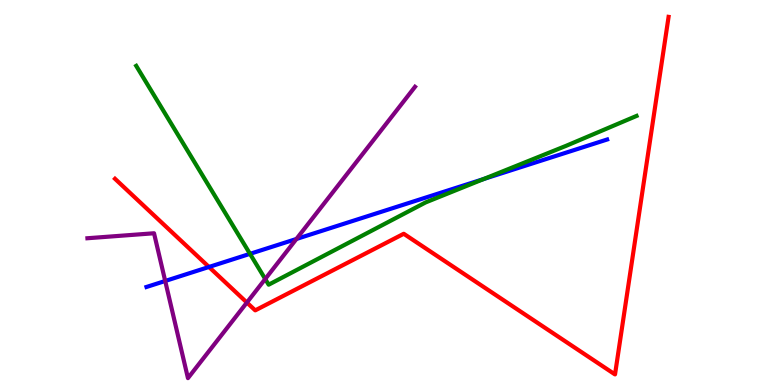[{'lines': ['blue', 'red'], 'intersections': [{'x': 2.7, 'y': 3.07}]}, {'lines': ['green', 'red'], 'intersections': []}, {'lines': ['purple', 'red'], 'intersections': [{'x': 3.19, 'y': 2.14}]}, {'lines': ['blue', 'green'], 'intersections': [{'x': 3.23, 'y': 3.41}, {'x': 6.24, 'y': 5.35}]}, {'lines': ['blue', 'purple'], 'intersections': [{'x': 2.13, 'y': 2.7}, {'x': 3.82, 'y': 3.79}]}, {'lines': ['green', 'purple'], 'intersections': [{'x': 3.42, 'y': 2.75}]}]